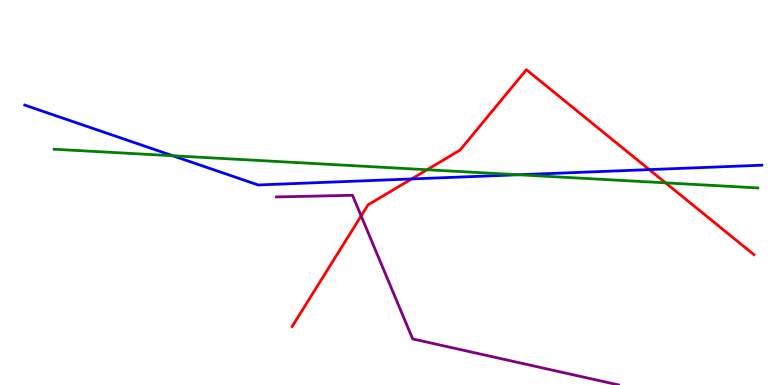[{'lines': ['blue', 'red'], 'intersections': [{'x': 5.31, 'y': 5.35}, {'x': 8.38, 'y': 5.59}]}, {'lines': ['green', 'red'], 'intersections': [{'x': 5.51, 'y': 5.59}, {'x': 8.59, 'y': 5.25}]}, {'lines': ['purple', 'red'], 'intersections': [{'x': 4.66, 'y': 4.39}]}, {'lines': ['blue', 'green'], 'intersections': [{'x': 2.23, 'y': 5.95}, {'x': 6.69, 'y': 5.46}]}, {'lines': ['blue', 'purple'], 'intersections': []}, {'lines': ['green', 'purple'], 'intersections': []}]